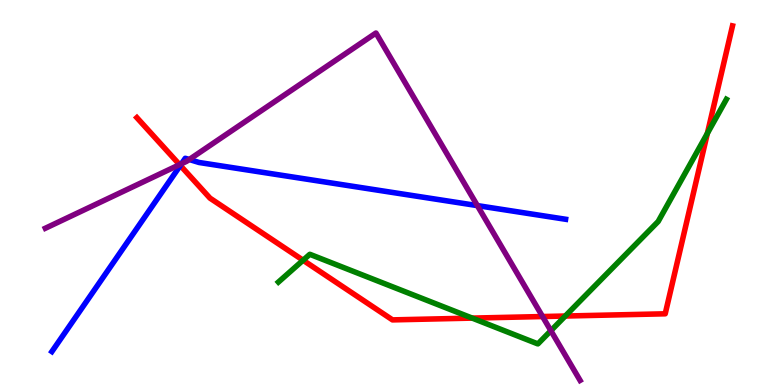[{'lines': ['blue', 'red'], 'intersections': [{'x': 2.33, 'y': 5.7}]}, {'lines': ['green', 'red'], 'intersections': [{'x': 3.91, 'y': 3.24}, {'x': 6.09, 'y': 1.74}, {'x': 7.29, 'y': 1.79}, {'x': 9.13, 'y': 6.54}]}, {'lines': ['purple', 'red'], 'intersections': [{'x': 2.32, 'y': 5.72}, {'x': 7.0, 'y': 1.78}]}, {'lines': ['blue', 'green'], 'intersections': []}, {'lines': ['blue', 'purple'], 'intersections': [{'x': 2.34, 'y': 5.75}, {'x': 2.44, 'y': 5.86}, {'x': 6.16, 'y': 4.66}]}, {'lines': ['green', 'purple'], 'intersections': [{'x': 7.11, 'y': 1.41}]}]